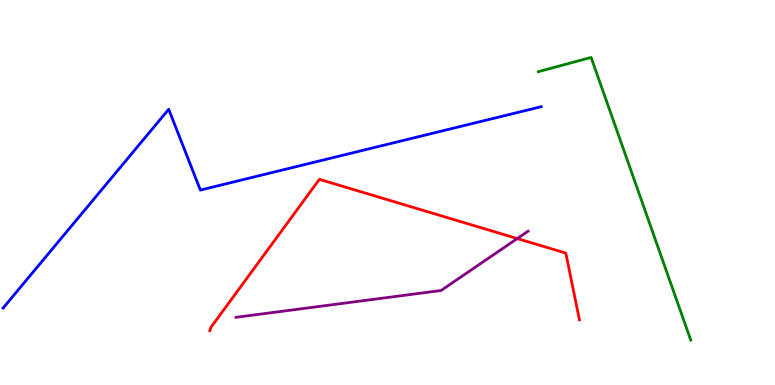[{'lines': ['blue', 'red'], 'intersections': []}, {'lines': ['green', 'red'], 'intersections': []}, {'lines': ['purple', 'red'], 'intersections': [{'x': 6.67, 'y': 3.8}]}, {'lines': ['blue', 'green'], 'intersections': []}, {'lines': ['blue', 'purple'], 'intersections': []}, {'lines': ['green', 'purple'], 'intersections': []}]